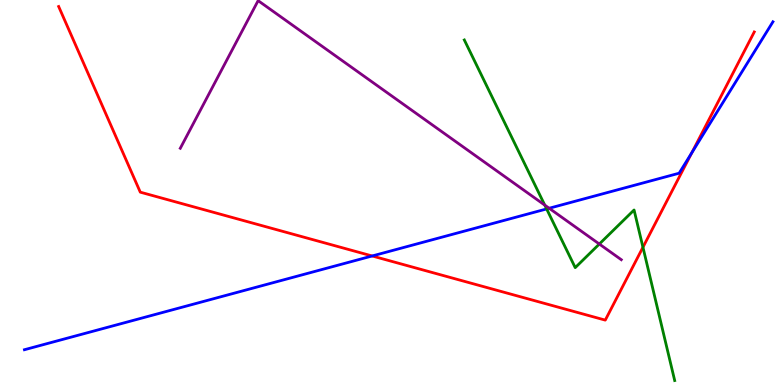[{'lines': ['blue', 'red'], 'intersections': [{'x': 4.8, 'y': 3.35}, {'x': 8.93, 'y': 6.03}]}, {'lines': ['green', 'red'], 'intersections': [{'x': 8.3, 'y': 3.58}]}, {'lines': ['purple', 'red'], 'intersections': []}, {'lines': ['blue', 'green'], 'intersections': [{'x': 7.05, 'y': 4.57}]}, {'lines': ['blue', 'purple'], 'intersections': [{'x': 7.09, 'y': 4.59}]}, {'lines': ['green', 'purple'], 'intersections': [{'x': 7.03, 'y': 4.67}, {'x': 7.73, 'y': 3.66}]}]